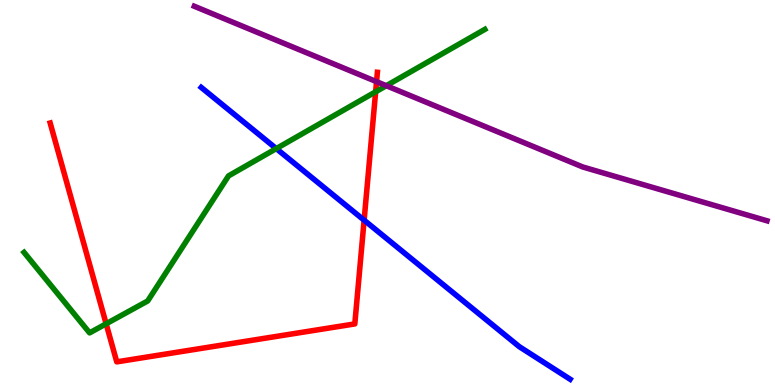[{'lines': ['blue', 'red'], 'intersections': [{'x': 4.7, 'y': 4.28}]}, {'lines': ['green', 'red'], 'intersections': [{'x': 1.37, 'y': 1.59}, {'x': 4.85, 'y': 7.62}]}, {'lines': ['purple', 'red'], 'intersections': [{'x': 4.86, 'y': 7.88}]}, {'lines': ['blue', 'green'], 'intersections': [{'x': 3.57, 'y': 6.14}]}, {'lines': ['blue', 'purple'], 'intersections': []}, {'lines': ['green', 'purple'], 'intersections': [{'x': 4.98, 'y': 7.77}]}]